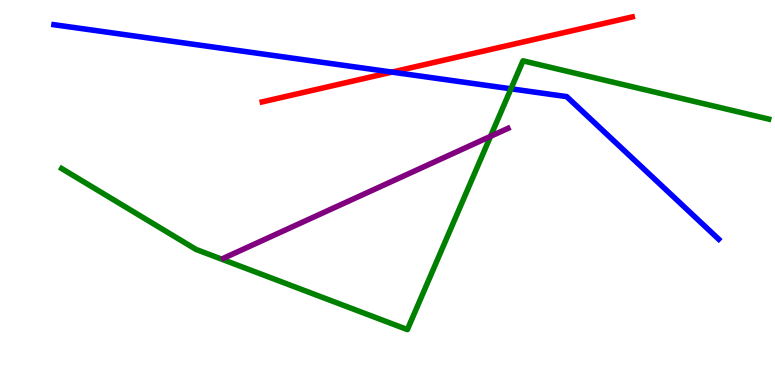[{'lines': ['blue', 'red'], 'intersections': [{'x': 5.06, 'y': 8.13}]}, {'lines': ['green', 'red'], 'intersections': []}, {'lines': ['purple', 'red'], 'intersections': []}, {'lines': ['blue', 'green'], 'intersections': [{'x': 6.59, 'y': 7.69}]}, {'lines': ['blue', 'purple'], 'intersections': []}, {'lines': ['green', 'purple'], 'intersections': [{'x': 6.33, 'y': 6.46}]}]